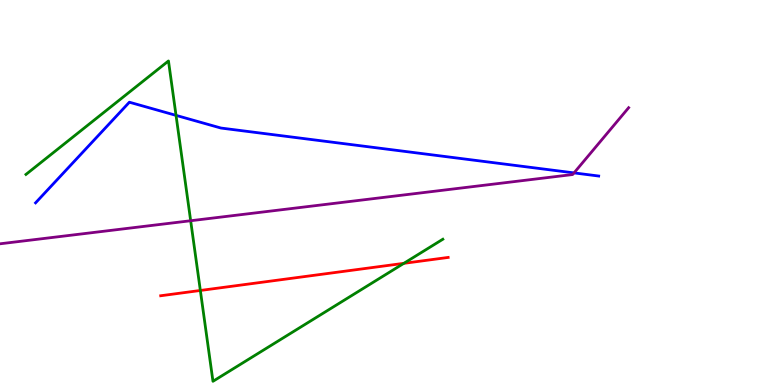[{'lines': ['blue', 'red'], 'intersections': []}, {'lines': ['green', 'red'], 'intersections': [{'x': 2.59, 'y': 2.46}, {'x': 5.21, 'y': 3.16}]}, {'lines': ['purple', 'red'], 'intersections': []}, {'lines': ['blue', 'green'], 'intersections': [{'x': 2.27, 'y': 7.0}]}, {'lines': ['blue', 'purple'], 'intersections': [{'x': 7.41, 'y': 5.51}]}, {'lines': ['green', 'purple'], 'intersections': [{'x': 2.46, 'y': 4.27}]}]